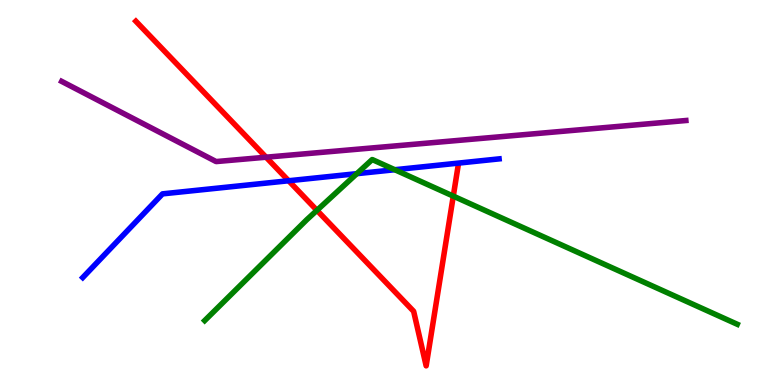[{'lines': ['blue', 'red'], 'intersections': [{'x': 3.72, 'y': 5.3}]}, {'lines': ['green', 'red'], 'intersections': [{'x': 4.09, 'y': 4.54}, {'x': 5.85, 'y': 4.91}]}, {'lines': ['purple', 'red'], 'intersections': [{'x': 3.43, 'y': 5.92}]}, {'lines': ['blue', 'green'], 'intersections': [{'x': 4.6, 'y': 5.49}, {'x': 5.09, 'y': 5.59}]}, {'lines': ['blue', 'purple'], 'intersections': []}, {'lines': ['green', 'purple'], 'intersections': []}]